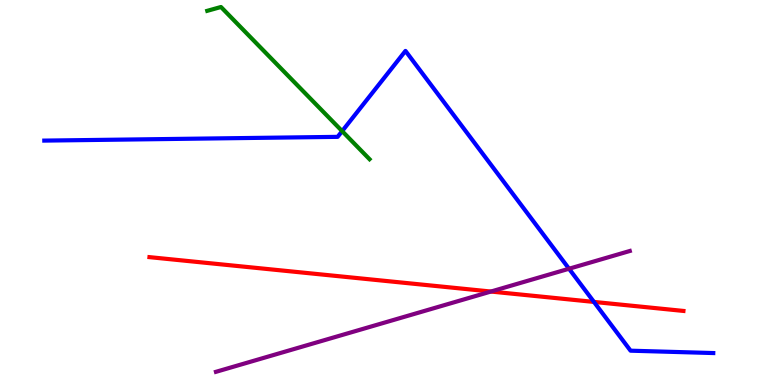[{'lines': ['blue', 'red'], 'intersections': [{'x': 7.66, 'y': 2.16}]}, {'lines': ['green', 'red'], 'intersections': []}, {'lines': ['purple', 'red'], 'intersections': [{'x': 6.33, 'y': 2.43}]}, {'lines': ['blue', 'green'], 'intersections': [{'x': 4.41, 'y': 6.59}]}, {'lines': ['blue', 'purple'], 'intersections': [{'x': 7.34, 'y': 3.02}]}, {'lines': ['green', 'purple'], 'intersections': []}]